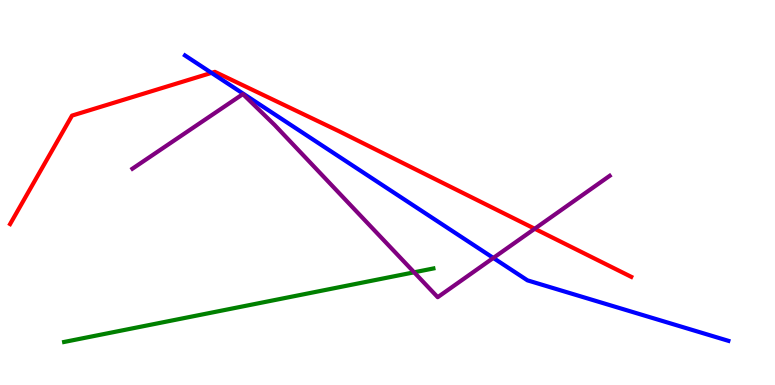[{'lines': ['blue', 'red'], 'intersections': [{'x': 2.73, 'y': 8.11}]}, {'lines': ['green', 'red'], 'intersections': []}, {'lines': ['purple', 'red'], 'intersections': [{'x': 6.9, 'y': 4.06}]}, {'lines': ['blue', 'green'], 'intersections': []}, {'lines': ['blue', 'purple'], 'intersections': [{'x': 6.37, 'y': 3.3}]}, {'lines': ['green', 'purple'], 'intersections': [{'x': 5.34, 'y': 2.93}]}]